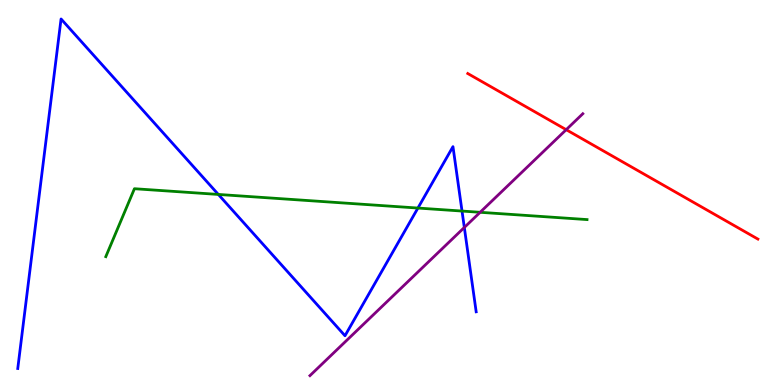[{'lines': ['blue', 'red'], 'intersections': []}, {'lines': ['green', 'red'], 'intersections': []}, {'lines': ['purple', 'red'], 'intersections': [{'x': 7.31, 'y': 6.63}]}, {'lines': ['blue', 'green'], 'intersections': [{'x': 2.82, 'y': 4.95}, {'x': 5.39, 'y': 4.6}, {'x': 5.96, 'y': 4.52}]}, {'lines': ['blue', 'purple'], 'intersections': [{'x': 5.99, 'y': 4.09}]}, {'lines': ['green', 'purple'], 'intersections': [{'x': 6.2, 'y': 4.49}]}]